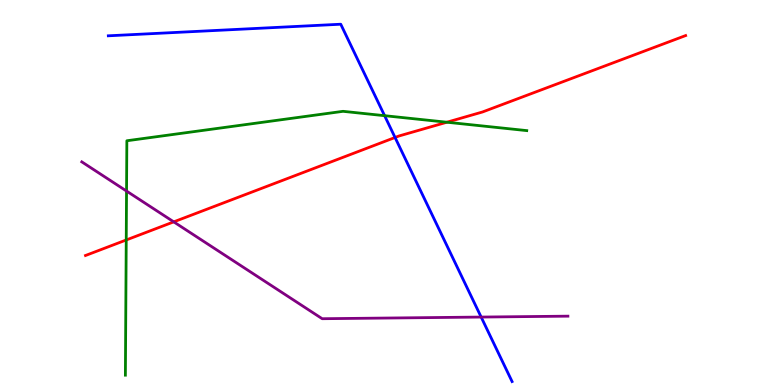[{'lines': ['blue', 'red'], 'intersections': [{'x': 5.1, 'y': 6.43}]}, {'lines': ['green', 'red'], 'intersections': [{'x': 1.63, 'y': 3.77}, {'x': 5.77, 'y': 6.83}]}, {'lines': ['purple', 'red'], 'intersections': [{'x': 2.24, 'y': 4.24}]}, {'lines': ['blue', 'green'], 'intersections': [{'x': 4.96, 'y': 7.0}]}, {'lines': ['blue', 'purple'], 'intersections': [{'x': 6.21, 'y': 1.76}]}, {'lines': ['green', 'purple'], 'intersections': [{'x': 1.63, 'y': 5.04}]}]